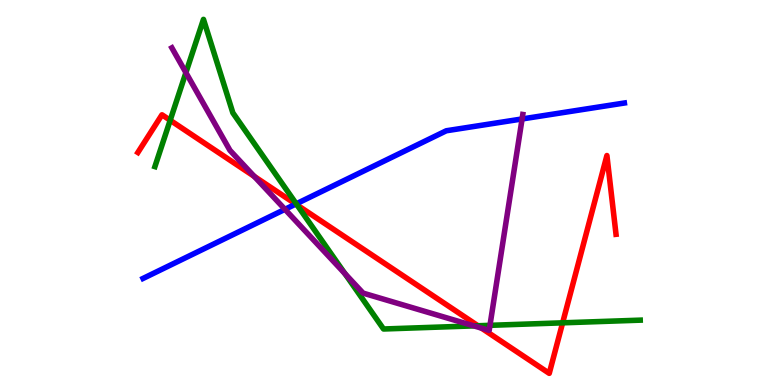[{'lines': ['blue', 'red'], 'intersections': [{'x': 3.82, 'y': 4.7}]}, {'lines': ['green', 'red'], 'intersections': [{'x': 2.2, 'y': 6.88}, {'x': 3.83, 'y': 4.68}, {'x': 6.17, 'y': 1.54}, {'x': 7.26, 'y': 1.61}]}, {'lines': ['purple', 'red'], 'intersections': [{'x': 3.28, 'y': 5.42}, {'x': 6.21, 'y': 1.48}]}, {'lines': ['blue', 'green'], 'intersections': [{'x': 3.82, 'y': 4.71}]}, {'lines': ['blue', 'purple'], 'intersections': [{'x': 3.68, 'y': 4.56}, {'x': 6.74, 'y': 6.91}]}, {'lines': ['green', 'purple'], 'intersections': [{'x': 2.4, 'y': 8.11}, {'x': 4.45, 'y': 2.89}, {'x': 6.11, 'y': 1.54}, {'x': 6.32, 'y': 1.55}]}]